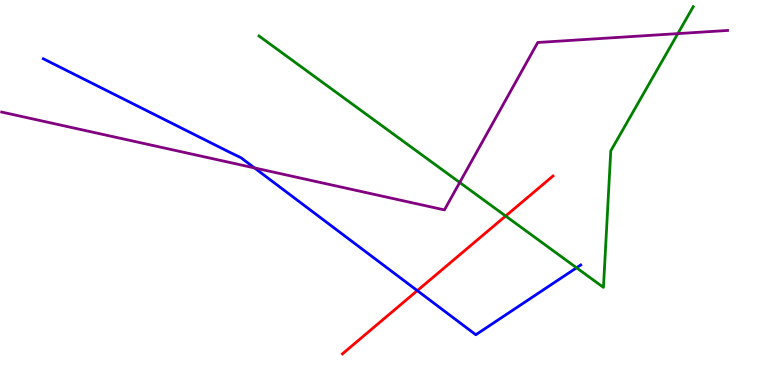[{'lines': ['blue', 'red'], 'intersections': [{'x': 5.38, 'y': 2.45}]}, {'lines': ['green', 'red'], 'intersections': [{'x': 6.52, 'y': 4.39}]}, {'lines': ['purple', 'red'], 'intersections': []}, {'lines': ['blue', 'green'], 'intersections': [{'x': 7.44, 'y': 3.04}]}, {'lines': ['blue', 'purple'], 'intersections': [{'x': 3.28, 'y': 5.64}]}, {'lines': ['green', 'purple'], 'intersections': [{'x': 5.93, 'y': 5.26}, {'x': 8.75, 'y': 9.13}]}]